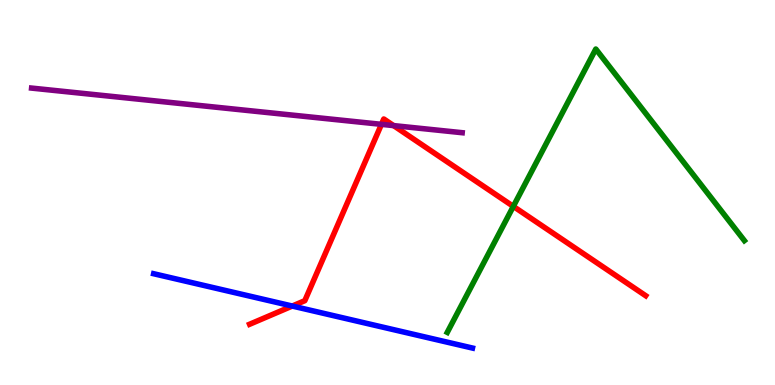[{'lines': ['blue', 'red'], 'intersections': [{'x': 3.77, 'y': 2.05}]}, {'lines': ['green', 'red'], 'intersections': [{'x': 6.62, 'y': 4.64}]}, {'lines': ['purple', 'red'], 'intersections': [{'x': 4.92, 'y': 6.77}, {'x': 5.08, 'y': 6.74}]}, {'lines': ['blue', 'green'], 'intersections': []}, {'lines': ['blue', 'purple'], 'intersections': []}, {'lines': ['green', 'purple'], 'intersections': []}]